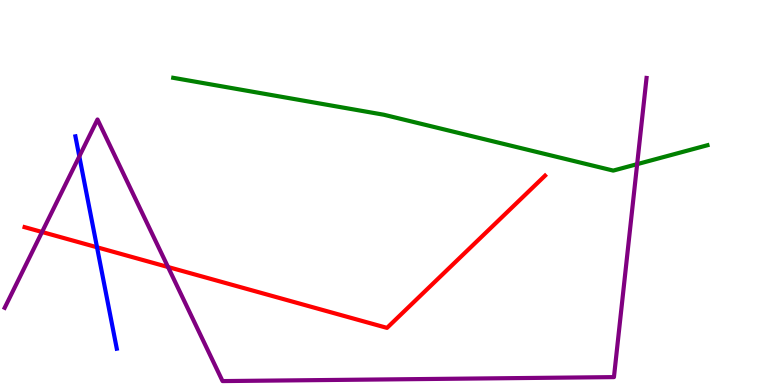[{'lines': ['blue', 'red'], 'intersections': [{'x': 1.25, 'y': 3.58}]}, {'lines': ['green', 'red'], 'intersections': []}, {'lines': ['purple', 'red'], 'intersections': [{'x': 0.543, 'y': 3.97}, {'x': 2.17, 'y': 3.06}]}, {'lines': ['blue', 'green'], 'intersections': []}, {'lines': ['blue', 'purple'], 'intersections': [{'x': 1.02, 'y': 5.94}]}, {'lines': ['green', 'purple'], 'intersections': [{'x': 8.22, 'y': 5.74}]}]